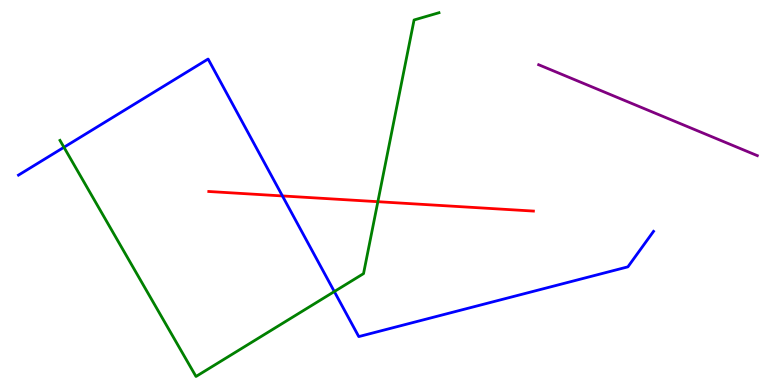[{'lines': ['blue', 'red'], 'intersections': [{'x': 3.64, 'y': 4.91}]}, {'lines': ['green', 'red'], 'intersections': [{'x': 4.88, 'y': 4.76}]}, {'lines': ['purple', 'red'], 'intersections': []}, {'lines': ['blue', 'green'], 'intersections': [{'x': 0.825, 'y': 6.17}, {'x': 4.31, 'y': 2.43}]}, {'lines': ['blue', 'purple'], 'intersections': []}, {'lines': ['green', 'purple'], 'intersections': []}]